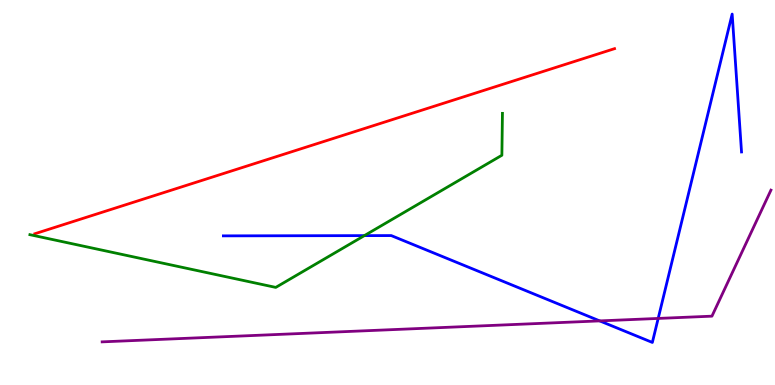[{'lines': ['blue', 'red'], 'intersections': []}, {'lines': ['green', 'red'], 'intersections': []}, {'lines': ['purple', 'red'], 'intersections': []}, {'lines': ['blue', 'green'], 'intersections': [{'x': 4.7, 'y': 3.88}]}, {'lines': ['blue', 'purple'], 'intersections': [{'x': 7.74, 'y': 1.67}, {'x': 8.49, 'y': 1.73}]}, {'lines': ['green', 'purple'], 'intersections': []}]